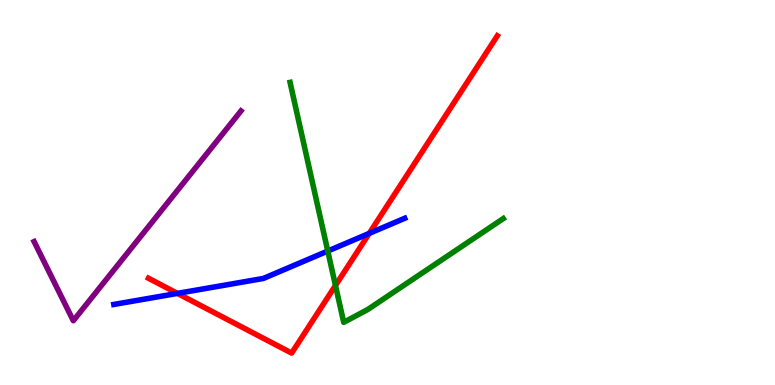[{'lines': ['blue', 'red'], 'intersections': [{'x': 2.29, 'y': 2.38}, {'x': 4.76, 'y': 3.94}]}, {'lines': ['green', 'red'], 'intersections': [{'x': 4.33, 'y': 2.59}]}, {'lines': ['purple', 'red'], 'intersections': []}, {'lines': ['blue', 'green'], 'intersections': [{'x': 4.23, 'y': 3.48}]}, {'lines': ['blue', 'purple'], 'intersections': []}, {'lines': ['green', 'purple'], 'intersections': []}]